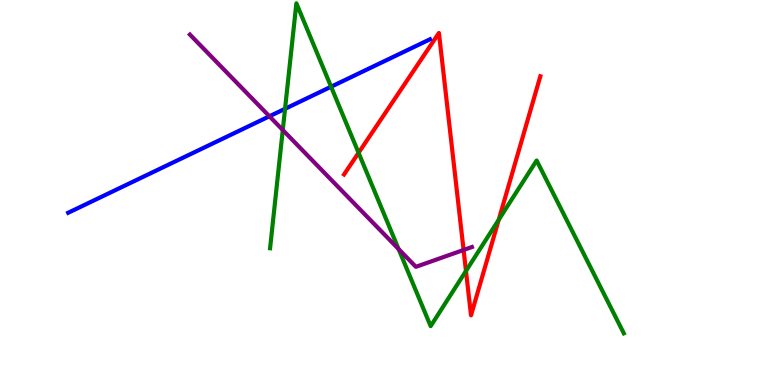[{'lines': ['blue', 'red'], 'intersections': []}, {'lines': ['green', 'red'], 'intersections': [{'x': 4.63, 'y': 6.03}, {'x': 6.01, 'y': 2.96}, {'x': 6.44, 'y': 4.29}]}, {'lines': ['purple', 'red'], 'intersections': [{'x': 5.98, 'y': 3.51}]}, {'lines': ['blue', 'green'], 'intersections': [{'x': 3.68, 'y': 7.17}, {'x': 4.27, 'y': 7.75}]}, {'lines': ['blue', 'purple'], 'intersections': [{'x': 3.48, 'y': 6.98}]}, {'lines': ['green', 'purple'], 'intersections': [{'x': 3.65, 'y': 6.62}, {'x': 5.14, 'y': 3.53}]}]